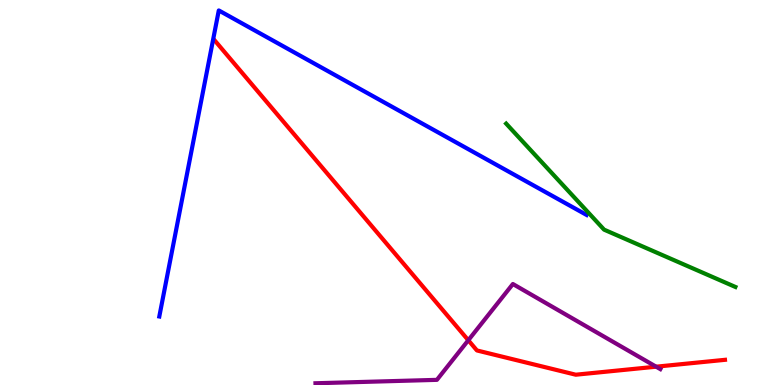[{'lines': ['blue', 'red'], 'intersections': []}, {'lines': ['green', 'red'], 'intersections': []}, {'lines': ['purple', 'red'], 'intersections': [{'x': 6.04, 'y': 1.16}, {'x': 8.47, 'y': 0.476}]}, {'lines': ['blue', 'green'], 'intersections': []}, {'lines': ['blue', 'purple'], 'intersections': []}, {'lines': ['green', 'purple'], 'intersections': []}]